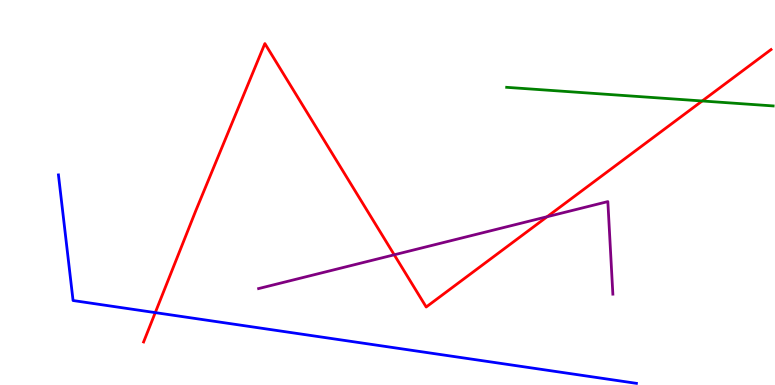[{'lines': ['blue', 'red'], 'intersections': [{'x': 2.0, 'y': 1.88}]}, {'lines': ['green', 'red'], 'intersections': [{'x': 9.06, 'y': 7.38}]}, {'lines': ['purple', 'red'], 'intersections': [{'x': 5.09, 'y': 3.38}, {'x': 7.06, 'y': 4.37}]}, {'lines': ['blue', 'green'], 'intersections': []}, {'lines': ['blue', 'purple'], 'intersections': []}, {'lines': ['green', 'purple'], 'intersections': []}]